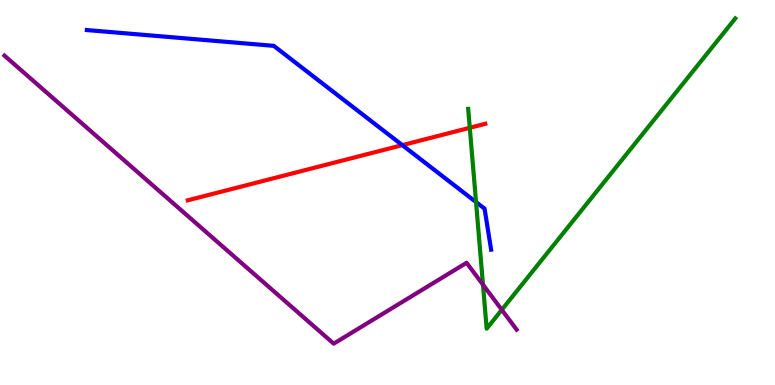[{'lines': ['blue', 'red'], 'intersections': [{'x': 5.19, 'y': 6.23}]}, {'lines': ['green', 'red'], 'intersections': [{'x': 6.06, 'y': 6.68}]}, {'lines': ['purple', 'red'], 'intersections': []}, {'lines': ['blue', 'green'], 'intersections': [{'x': 6.14, 'y': 4.75}]}, {'lines': ['blue', 'purple'], 'intersections': []}, {'lines': ['green', 'purple'], 'intersections': [{'x': 6.23, 'y': 2.61}, {'x': 6.47, 'y': 1.95}]}]